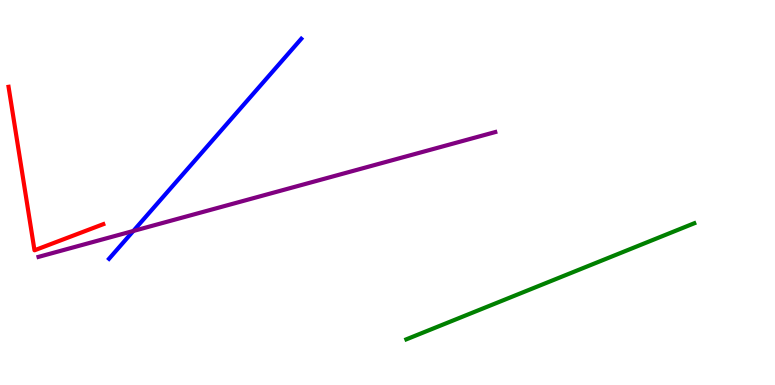[{'lines': ['blue', 'red'], 'intersections': []}, {'lines': ['green', 'red'], 'intersections': []}, {'lines': ['purple', 'red'], 'intersections': []}, {'lines': ['blue', 'green'], 'intersections': []}, {'lines': ['blue', 'purple'], 'intersections': [{'x': 1.72, 'y': 4.0}]}, {'lines': ['green', 'purple'], 'intersections': []}]